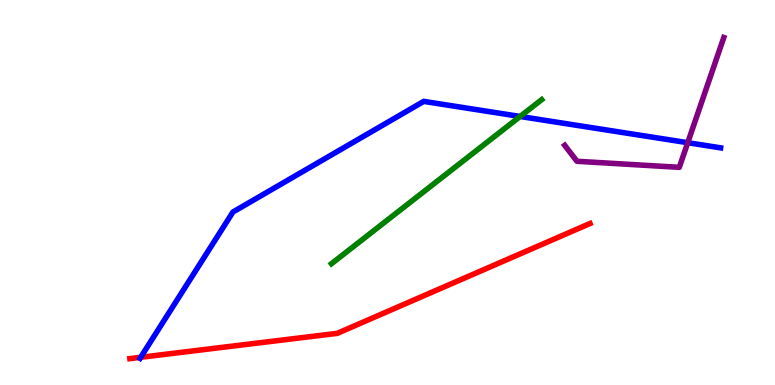[{'lines': ['blue', 'red'], 'intersections': [{'x': 1.82, 'y': 0.72}]}, {'lines': ['green', 'red'], 'intersections': []}, {'lines': ['purple', 'red'], 'intersections': []}, {'lines': ['blue', 'green'], 'intersections': [{'x': 6.71, 'y': 6.97}]}, {'lines': ['blue', 'purple'], 'intersections': [{'x': 8.87, 'y': 6.29}]}, {'lines': ['green', 'purple'], 'intersections': []}]